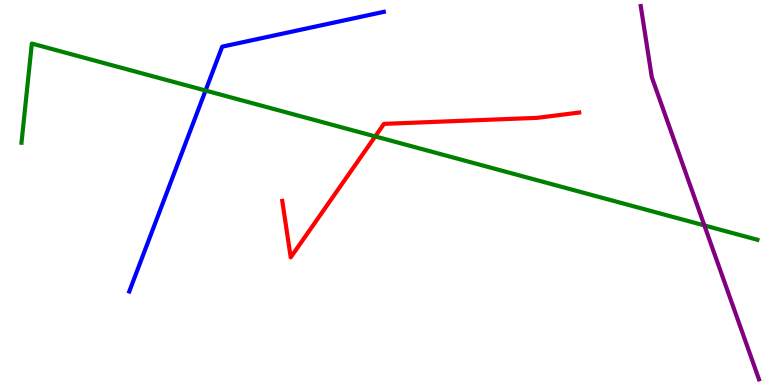[{'lines': ['blue', 'red'], 'intersections': []}, {'lines': ['green', 'red'], 'intersections': [{'x': 4.84, 'y': 6.46}]}, {'lines': ['purple', 'red'], 'intersections': []}, {'lines': ['blue', 'green'], 'intersections': [{'x': 2.65, 'y': 7.65}]}, {'lines': ['blue', 'purple'], 'intersections': []}, {'lines': ['green', 'purple'], 'intersections': [{'x': 9.09, 'y': 4.14}]}]